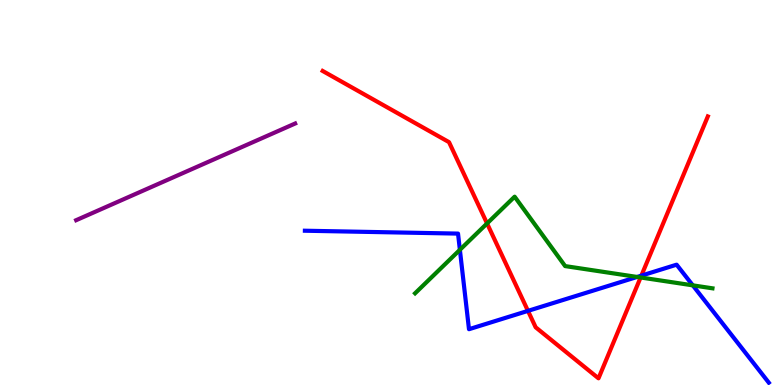[{'lines': ['blue', 'red'], 'intersections': [{'x': 6.81, 'y': 1.93}, {'x': 8.28, 'y': 2.84}]}, {'lines': ['green', 'red'], 'intersections': [{'x': 6.28, 'y': 4.2}, {'x': 8.27, 'y': 2.79}]}, {'lines': ['purple', 'red'], 'intersections': []}, {'lines': ['blue', 'green'], 'intersections': [{'x': 5.93, 'y': 3.51}, {'x': 8.22, 'y': 2.81}, {'x': 8.94, 'y': 2.59}]}, {'lines': ['blue', 'purple'], 'intersections': []}, {'lines': ['green', 'purple'], 'intersections': []}]